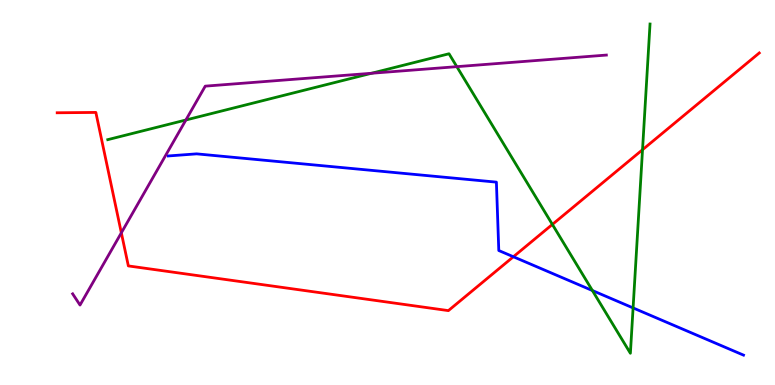[{'lines': ['blue', 'red'], 'intersections': [{'x': 6.62, 'y': 3.33}]}, {'lines': ['green', 'red'], 'intersections': [{'x': 7.13, 'y': 4.17}, {'x': 8.29, 'y': 6.11}]}, {'lines': ['purple', 'red'], 'intersections': [{'x': 1.57, 'y': 3.95}]}, {'lines': ['blue', 'green'], 'intersections': [{'x': 7.64, 'y': 2.45}, {'x': 8.17, 'y': 2.0}]}, {'lines': ['blue', 'purple'], 'intersections': []}, {'lines': ['green', 'purple'], 'intersections': [{'x': 2.4, 'y': 6.88}, {'x': 4.79, 'y': 8.1}, {'x': 5.89, 'y': 8.27}]}]